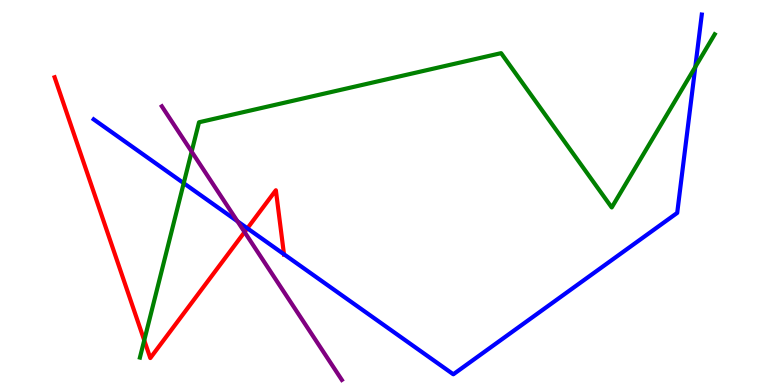[{'lines': ['blue', 'red'], 'intersections': [{'x': 3.19, 'y': 4.07}, {'x': 3.66, 'y': 3.4}]}, {'lines': ['green', 'red'], 'intersections': [{'x': 1.86, 'y': 1.16}]}, {'lines': ['purple', 'red'], 'intersections': [{'x': 3.16, 'y': 3.97}]}, {'lines': ['blue', 'green'], 'intersections': [{'x': 2.37, 'y': 5.24}, {'x': 8.97, 'y': 8.26}]}, {'lines': ['blue', 'purple'], 'intersections': [{'x': 3.06, 'y': 4.25}]}, {'lines': ['green', 'purple'], 'intersections': [{'x': 2.47, 'y': 6.06}]}]